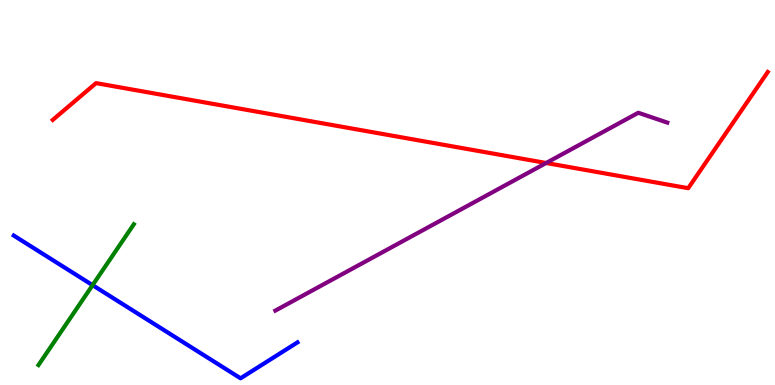[{'lines': ['blue', 'red'], 'intersections': []}, {'lines': ['green', 'red'], 'intersections': []}, {'lines': ['purple', 'red'], 'intersections': [{'x': 7.05, 'y': 5.77}]}, {'lines': ['blue', 'green'], 'intersections': [{'x': 1.19, 'y': 2.59}]}, {'lines': ['blue', 'purple'], 'intersections': []}, {'lines': ['green', 'purple'], 'intersections': []}]